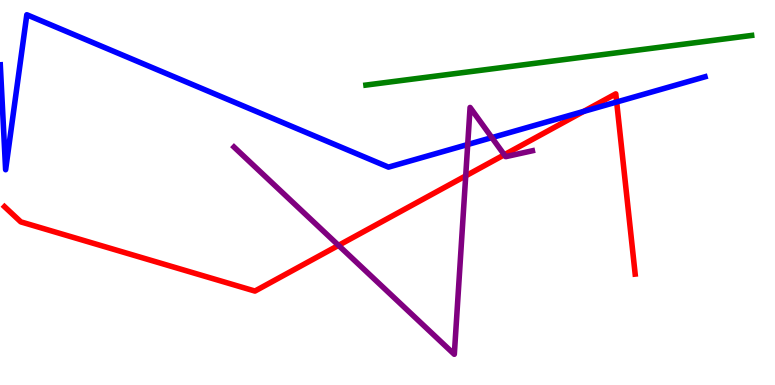[{'lines': ['blue', 'red'], 'intersections': [{'x': 7.53, 'y': 7.11}, {'x': 7.96, 'y': 7.35}]}, {'lines': ['green', 'red'], 'intersections': []}, {'lines': ['purple', 'red'], 'intersections': [{'x': 4.37, 'y': 3.63}, {'x': 6.01, 'y': 5.43}, {'x': 6.51, 'y': 5.98}]}, {'lines': ['blue', 'green'], 'intersections': []}, {'lines': ['blue', 'purple'], 'intersections': [{'x': 6.03, 'y': 6.25}, {'x': 6.35, 'y': 6.43}]}, {'lines': ['green', 'purple'], 'intersections': []}]